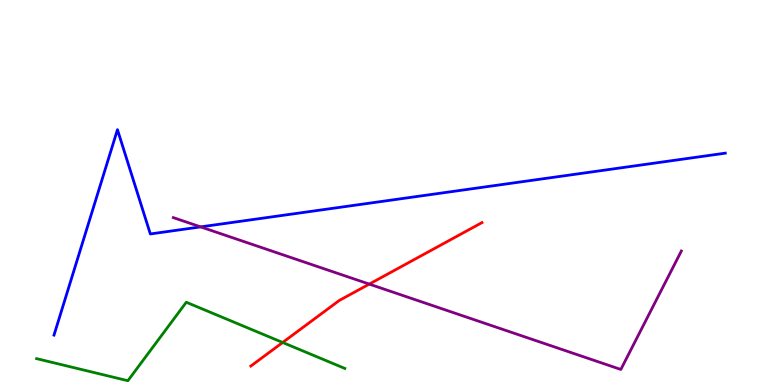[{'lines': ['blue', 'red'], 'intersections': []}, {'lines': ['green', 'red'], 'intersections': [{'x': 3.65, 'y': 1.1}]}, {'lines': ['purple', 'red'], 'intersections': [{'x': 4.76, 'y': 2.62}]}, {'lines': ['blue', 'green'], 'intersections': []}, {'lines': ['blue', 'purple'], 'intersections': [{'x': 2.59, 'y': 4.11}]}, {'lines': ['green', 'purple'], 'intersections': []}]